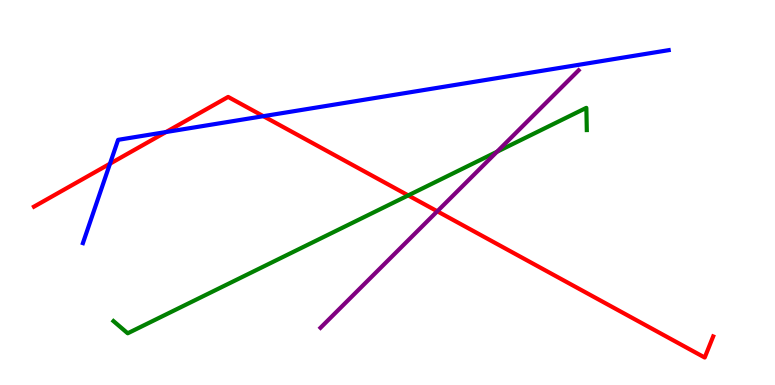[{'lines': ['blue', 'red'], 'intersections': [{'x': 1.42, 'y': 5.75}, {'x': 2.14, 'y': 6.57}, {'x': 3.4, 'y': 6.98}]}, {'lines': ['green', 'red'], 'intersections': [{'x': 5.27, 'y': 4.92}]}, {'lines': ['purple', 'red'], 'intersections': [{'x': 5.64, 'y': 4.51}]}, {'lines': ['blue', 'green'], 'intersections': []}, {'lines': ['blue', 'purple'], 'intersections': []}, {'lines': ['green', 'purple'], 'intersections': [{'x': 6.41, 'y': 6.06}]}]